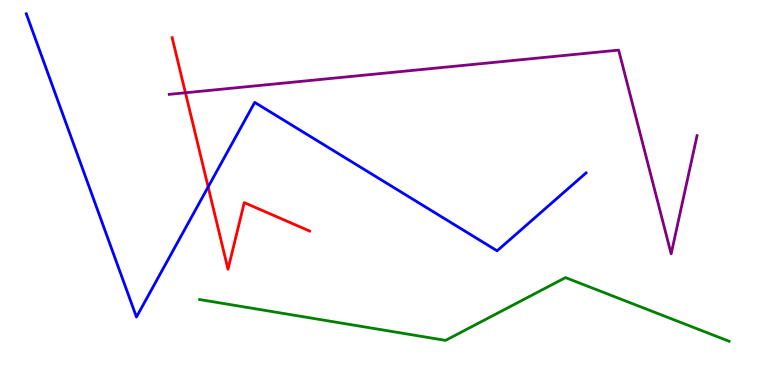[{'lines': ['blue', 'red'], 'intersections': [{'x': 2.69, 'y': 5.15}]}, {'lines': ['green', 'red'], 'intersections': []}, {'lines': ['purple', 'red'], 'intersections': [{'x': 2.39, 'y': 7.59}]}, {'lines': ['blue', 'green'], 'intersections': []}, {'lines': ['blue', 'purple'], 'intersections': []}, {'lines': ['green', 'purple'], 'intersections': []}]